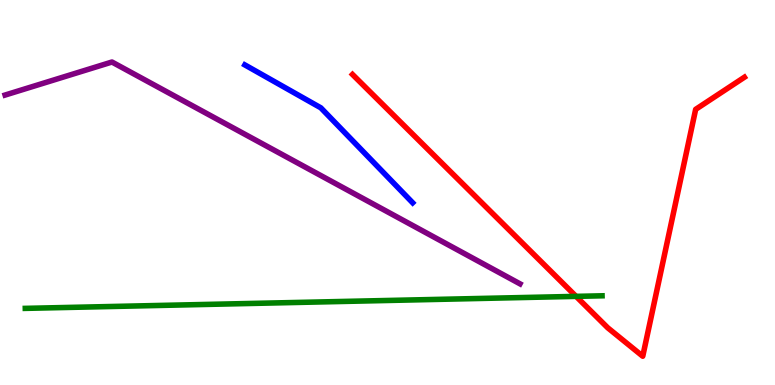[{'lines': ['blue', 'red'], 'intersections': []}, {'lines': ['green', 'red'], 'intersections': [{'x': 7.43, 'y': 2.3}]}, {'lines': ['purple', 'red'], 'intersections': []}, {'lines': ['blue', 'green'], 'intersections': []}, {'lines': ['blue', 'purple'], 'intersections': []}, {'lines': ['green', 'purple'], 'intersections': []}]